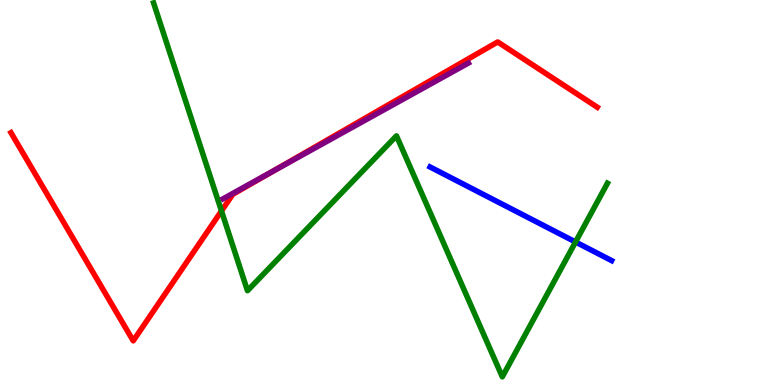[{'lines': ['blue', 'red'], 'intersections': []}, {'lines': ['green', 'red'], 'intersections': [{'x': 2.86, 'y': 4.52}]}, {'lines': ['purple', 'red'], 'intersections': [{'x': 3.52, 'y': 5.55}]}, {'lines': ['blue', 'green'], 'intersections': [{'x': 7.43, 'y': 3.71}]}, {'lines': ['blue', 'purple'], 'intersections': []}, {'lines': ['green', 'purple'], 'intersections': []}]